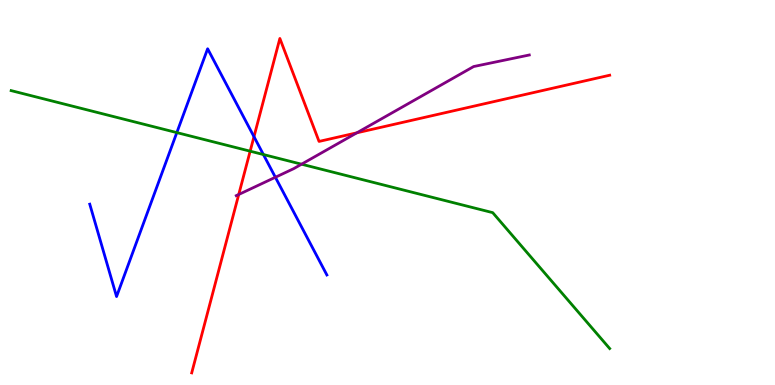[{'lines': ['blue', 'red'], 'intersections': [{'x': 3.28, 'y': 6.45}]}, {'lines': ['green', 'red'], 'intersections': [{'x': 3.23, 'y': 6.07}]}, {'lines': ['purple', 'red'], 'intersections': [{'x': 3.08, 'y': 4.95}, {'x': 4.6, 'y': 6.55}]}, {'lines': ['blue', 'green'], 'intersections': [{'x': 2.28, 'y': 6.56}, {'x': 3.4, 'y': 5.99}]}, {'lines': ['blue', 'purple'], 'intersections': [{'x': 3.55, 'y': 5.4}]}, {'lines': ['green', 'purple'], 'intersections': [{'x': 3.89, 'y': 5.74}]}]